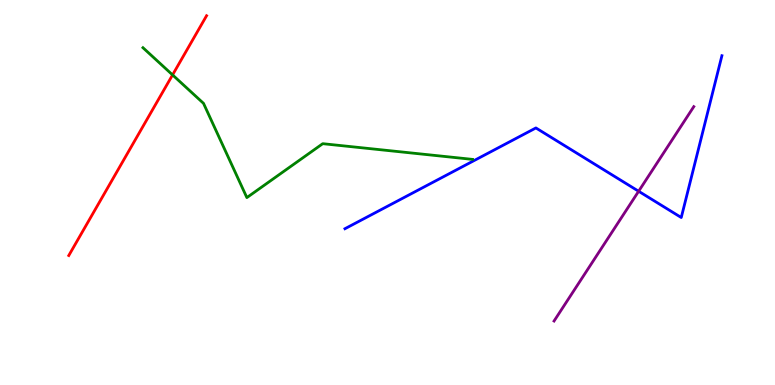[{'lines': ['blue', 'red'], 'intersections': []}, {'lines': ['green', 'red'], 'intersections': [{'x': 2.23, 'y': 8.05}]}, {'lines': ['purple', 'red'], 'intersections': []}, {'lines': ['blue', 'green'], 'intersections': []}, {'lines': ['blue', 'purple'], 'intersections': [{'x': 8.24, 'y': 5.03}]}, {'lines': ['green', 'purple'], 'intersections': []}]